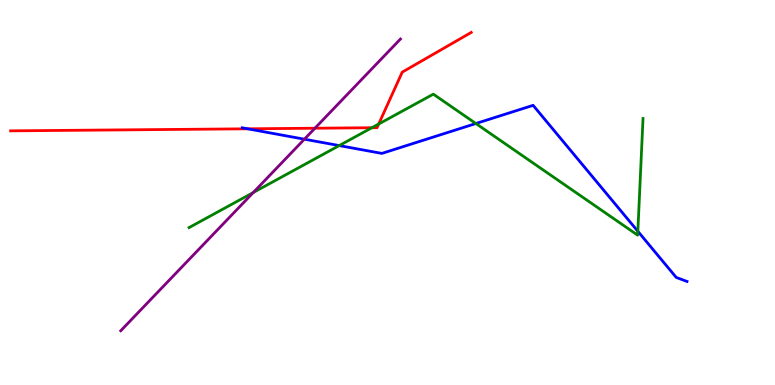[{'lines': ['blue', 'red'], 'intersections': [{'x': 3.2, 'y': 6.65}]}, {'lines': ['green', 'red'], 'intersections': [{'x': 4.8, 'y': 6.68}, {'x': 4.89, 'y': 6.78}]}, {'lines': ['purple', 'red'], 'intersections': [{'x': 4.06, 'y': 6.67}]}, {'lines': ['blue', 'green'], 'intersections': [{'x': 4.38, 'y': 6.22}, {'x': 6.14, 'y': 6.79}, {'x': 8.23, 'y': 3.99}]}, {'lines': ['blue', 'purple'], 'intersections': [{'x': 3.93, 'y': 6.38}]}, {'lines': ['green', 'purple'], 'intersections': [{'x': 3.27, 'y': 5.0}]}]